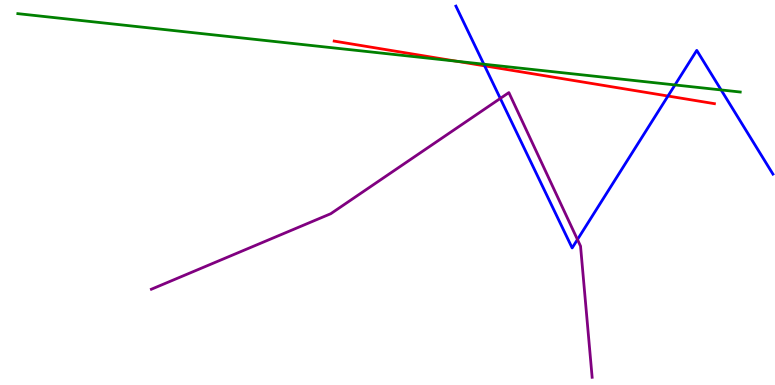[{'lines': ['blue', 'red'], 'intersections': [{'x': 6.25, 'y': 8.29}, {'x': 8.62, 'y': 7.51}]}, {'lines': ['green', 'red'], 'intersections': [{'x': 5.89, 'y': 8.41}]}, {'lines': ['purple', 'red'], 'intersections': []}, {'lines': ['blue', 'green'], 'intersections': [{'x': 6.24, 'y': 8.33}, {'x': 8.71, 'y': 7.79}, {'x': 9.3, 'y': 7.66}]}, {'lines': ['blue', 'purple'], 'intersections': [{'x': 6.46, 'y': 7.44}, {'x': 7.45, 'y': 3.78}]}, {'lines': ['green', 'purple'], 'intersections': []}]